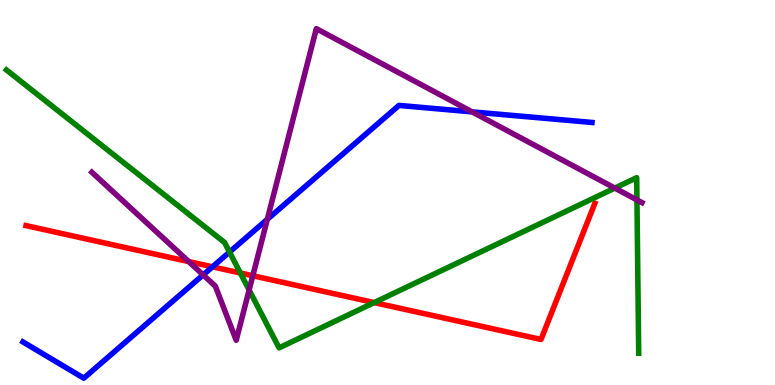[{'lines': ['blue', 'red'], 'intersections': [{'x': 2.74, 'y': 3.07}]}, {'lines': ['green', 'red'], 'intersections': [{'x': 3.1, 'y': 2.91}, {'x': 4.83, 'y': 2.14}]}, {'lines': ['purple', 'red'], 'intersections': [{'x': 2.43, 'y': 3.21}, {'x': 3.26, 'y': 2.84}]}, {'lines': ['blue', 'green'], 'intersections': [{'x': 2.96, 'y': 3.45}]}, {'lines': ['blue', 'purple'], 'intersections': [{'x': 2.62, 'y': 2.86}, {'x': 3.45, 'y': 4.3}, {'x': 6.09, 'y': 7.09}]}, {'lines': ['green', 'purple'], 'intersections': [{'x': 3.21, 'y': 2.47}, {'x': 7.93, 'y': 5.11}, {'x': 8.22, 'y': 4.81}]}]